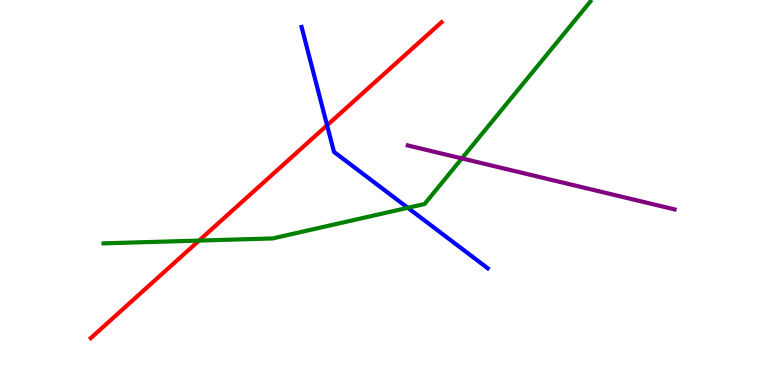[{'lines': ['blue', 'red'], 'intersections': [{'x': 4.22, 'y': 6.75}]}, {'lines': ['green', 'red'], 'intersections': [{'x': 2.57, 'y': 3.75}]}, {'lines': ['purple', 'red'], 'intersections': []}, {'lines': ['blue', 'green'], 'intersections': [{'x': 5.26, 'y': 4.6}]}, {'lines': ['blue', 'purple'], 'intersections': []}, {'lines': ['green', 'purple'], 'intersections': [{'x': 5.96, 'y': 5.89}]}]